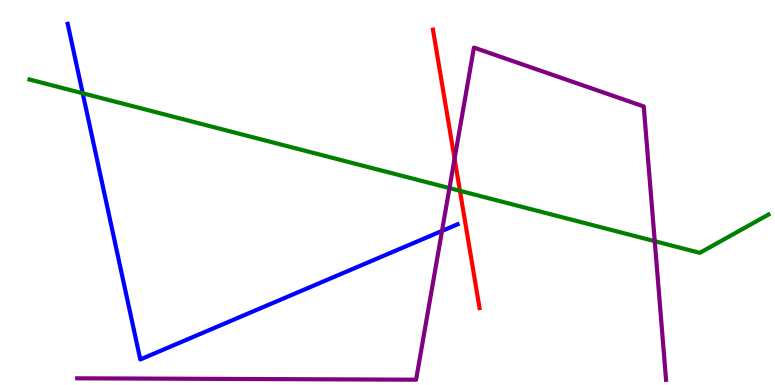[{'lines': ['blue', 'red'], 'intersections': []}, {'lines': ['green', 'red'], 'intersections': [{'x': 5.93, 'y': 5.04}]}, {'lines': ['purple', 'red'], 'intersections': [{'x': 5.87, 'y': 5.88}]}, {'lines': ['blue', 'green'], 'intersections': [{'x': 1.07, 'y': 7.58}]}, {'lines': ['blue', 'purple'], 'intersections': [{'x': 5.7, 'y': 4.0}]}, {'lines': ['green', 'purple'], 'intersections': [{'x': 5.8, 'y': 5.11}, {'x': 8.45, 'y': 3.74}]}]